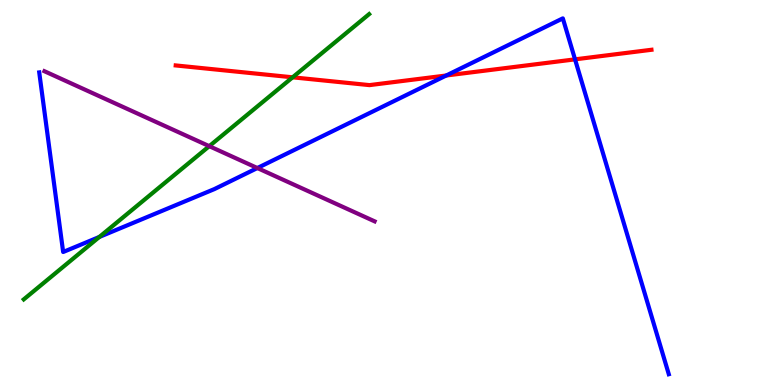[{'lines': ['blue', 'red'], 'intersections': [{'x': 5.76, 'y': 8.04}, {'x': 7.42, 'y': 8.46}]}, {'lines': ['green', 'red'], 'intersections': [{'x': 3.78, 'y': 7.99}]}, {'lines': ['purple', 'red'], 'intersections': []}, {'lines': ['blue', 'green'], 'intersections': [{'x': 1.28, 'y': 3.85}]}, {'lines': ['blue', 'purple'], 'intersections': [{'x': 3.32, 'y': 5.64}]}, {'lines': ['green', 'purple'], 'intersections': [{'x': 2.7, 'y': 6.2}]}]